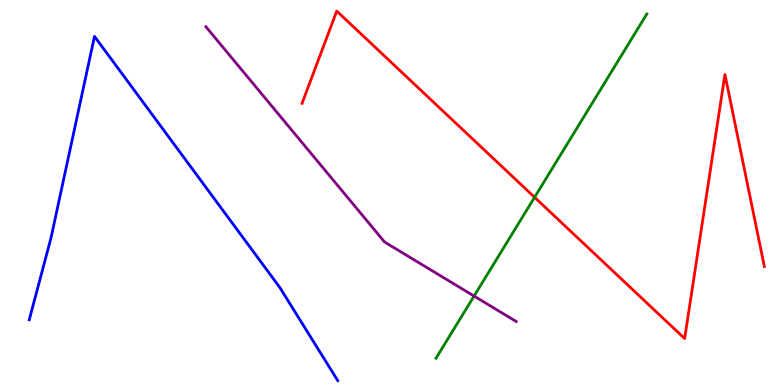[{'lines': ['blue', 'red'], 'intersections': []}, {'lines': ['green', 'red'], 'intersections': [{'x': 6.9, 'y': 4.88}]}, {'lines': ['purple', 'red'], 'intersections': []}, {'lines': ['blue', 'green'], 'intersections': []}, {'lines': ['blue', 'purple'], 'intersections': []}, {'lines': ['green', 'purple'], 'intersections': [{'x': 6.12, 'y': 2.31}]}]